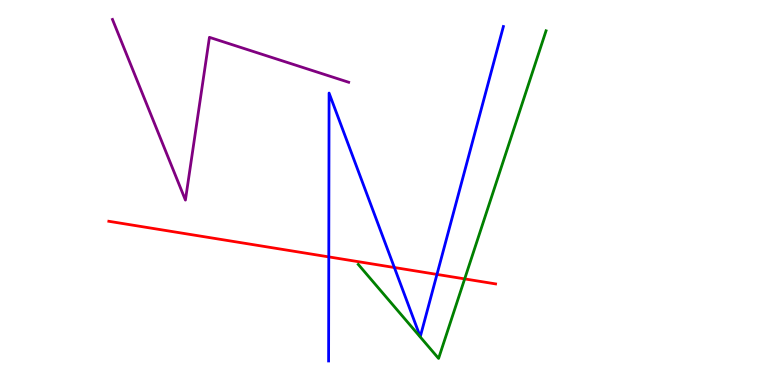[{'lines': ['blue', 'red'], 'intersections': [{'x': 4.24, 'y': 3.33}, {'x': 5.09, 'y': 3.05}, {'x': 5.64, 'y': 2.87}]}, {'lines': ['green', 'red'], 'intersections': [{'x': 6.0, 'y': 2.76}]}, {'lines': ['purple', 'red'], 'intersections': []}, {'lines': ['blue', 'green'], 'intersections': []}, {'lines': ['blue', 'purple'], 'intersections': []}, {'lines': ['green', 'purple'], 'intersections': []}]